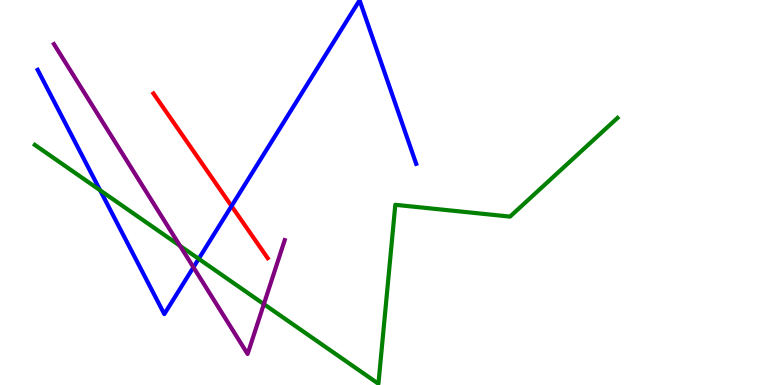[{'lines': ['blue', 'red'], 'intersections': [{'x': 2.99, 'y': 4.65}]}, {'lines': ['green', 'red'], 'intersections': []}, {'lines': ['purple', 'red'], 'intersections': []}, {'lines': ['blue', 'green'], 'intersections': [{'x': 1.29, 'y': 5.06}, {'x': 2.56, 'y': 3.28}]}, {'lines': ['blue', 'purple'], 'intersections': [{'x': 2.5, 'y': 3.06}]}, {'lines': ['green', 'purple'], 'intersections': [{'x': 2.32, 'y': 3.61}, {'x': 3.4, 'y': 2.1}]}]